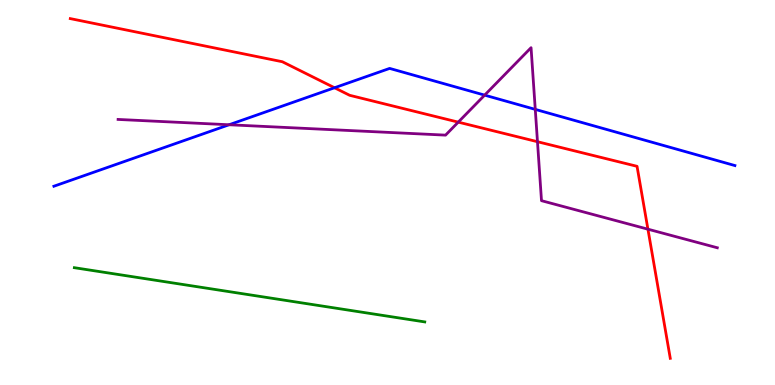[{'lines': ['blue', 'red'], 'intersections': [{'x': 4.32, 'y': 7.72}]}, {'lines': ['green', 'red'], 'intersections': []}, {'lines': ['purple', 'red'], 'intersections': [{'x': 5.91, 'y': 6.83}, {'x': 6.94, 'y': 6.32}, {'x': 8.36, 'y': 4.05}]}, {'lines': ['blue', 'green'], 'intersections': []}, {'lines': ['blue', 'purple'], 'intersections': [{'x': 2.96, 'y': 6.76}, {'x': 6.25, 'y': 7.53}, {'x': 6.91, 'y': 7.16}]}, {'lines': ['green', 'purple'], 'intersections': []}]